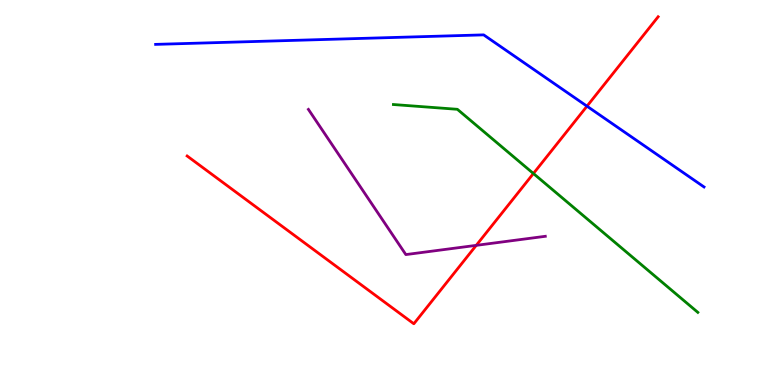[{'lines': ['blue', 'red'], 'intersections': [{'x': 7.57, 'y': 7.24}]}, {'lines': ['green', 'red'], 'intersections': [{'x': 6.88, 'y': 5.49}]}, {'lines': ['purple', 'red'], 'intersections': [{'x': 6.15, 'y': 3.63}]}, {'lines': ['blue', 'green'], 'intersections': []}, {'lines': ['blue', 'purple'], 'intersections': []}, {'lines': ['green', 'purple'], 'intersections': []}]